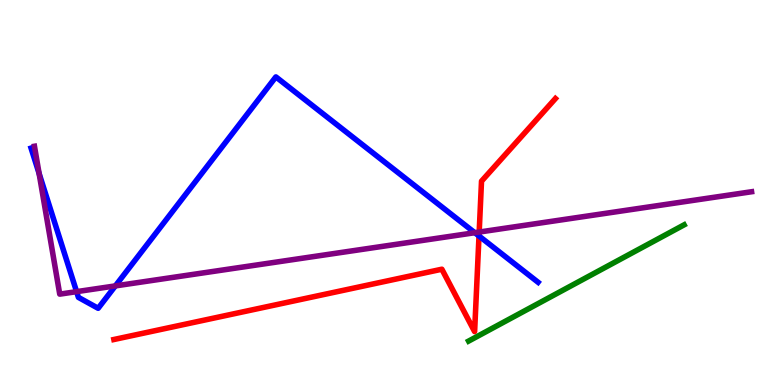[{'lines': ['blue', 'red'], 'intersections': [{'x': 6.18, 'y': 3.87}]}, {'lines': ['green', 'red'], 'intersections': []}, {'lines': ['purple', 'red'], 'intersections': [{'x': 6.18, 'y': 3.97}]}, {'lines': ['blue', 'green'], 'intersections': []}, {'lines': ['blue', 'purple'], 'intersections': [{'x': 0.505, 'y': 5.49}, {'x': 0.988, 'y': 2.42}, {'x': 1.49, 'y': 2.57}, {'x': 6.13, 'y': 3.96}]}, {'lines': ['green', 'purple'], 'intersections': []}]